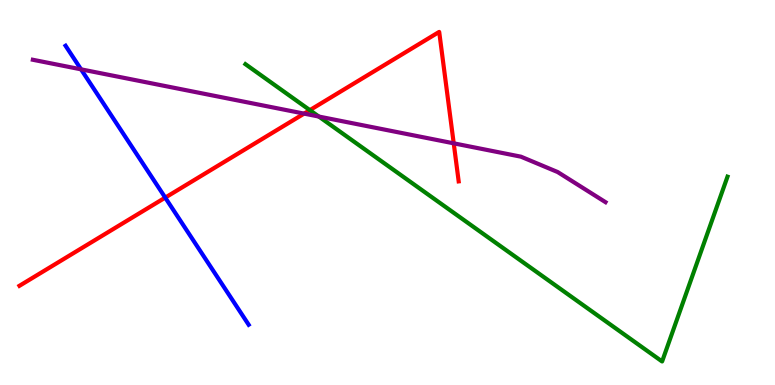[{'lines': ['blue', 'red'], 'intersections': [{'x': 2.13, 'y': 4.87}]}, {'lines': ['green', 'red'], 'intersections': [{'x': 4.0, 'y': 7.14}]}, {'lines': ['purple', 'red'], 'intersections': [{'x': 3.92, 'y': 7.05}, {'x': 5.85, 'y': 6.28}]}, {'lines': ['blue', 'green'], 'intersections': []}, {'lines': ['blue', 'purple'], 'intersections': [{'x': 1.05, 'y': 8.2}]}, {'lines': ['green', 'purple'], 'intersections': [{'x': 4.11, 'y': 6.97}]}]